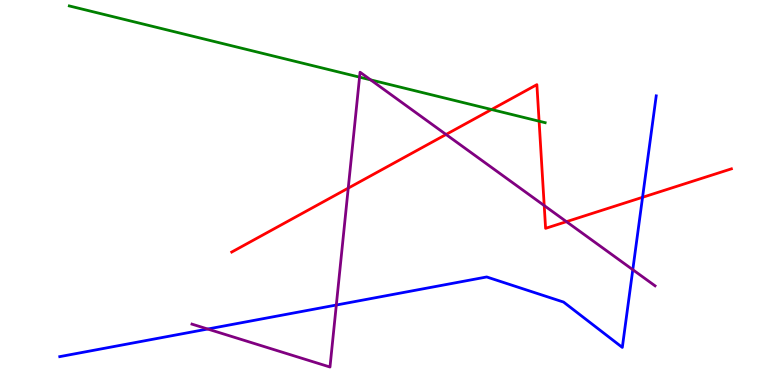[{'lines': ['blue', 'red'], 'intersections': [{'x': 8.29, 'y': 4.88}]}, {'lines': ['green', 'red'], 'intersections': [{'x': 6.34, 'y': 7.16}, {'x': 6.96, 'y': 6.85}]}, {'lines': ['purple', 'red'], 'intersections': [{'x': 4.49, 'y': 5.11}, {'x': 5.76, 'y': 6.51}, {'x': 7.02, 'y': 4.66}, {'x': 7.31, 'y': 4.24}]}, {'lines': ['blue', 'green'], 'intersections': []}, {'lines': ['blue', 'purple'], 'intersections': [{'x': 2.68, 'y': 1.45}, {'x': 4.34, 'y': 2.08}, {'x': 8.17, 'y': 2.99}]}, {'lines': ['green', 'purple'], 'intersections': [{'x': 4.64, 'y': 8.0}, {'x': 4.78, 'y': 7.93}]}]